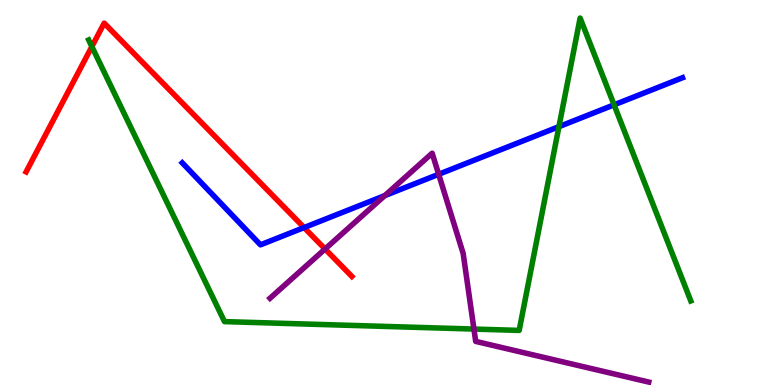[{'lines': ['blue', 'red'], 'intersections': [{'x': 3.92, 'y': 4.09}]}, {'lines': ['green', 'red'], 'intersections': [{'x': 1.19, 'y': 8.79}]}, {'lines': ['purple', 'red'], 'intersections': [{'x': 4.19, 'y': 3.53}]}, {'lines': ['blue', 'green'], 'intersections': [{'x': 7.21, 'y': 6.71}, {'x': 7.92, 'y': 7.28}]}, {'lines': ['blue', 'purple'], 'intersections': [{'x': 4.96, 'y': 4.92}, {'x': 5.66, 'y': 5.47}]}, {'lines': ['green', 'purple'], 'intersections': [{'x': 6.12, 'y': 1.45}]}]